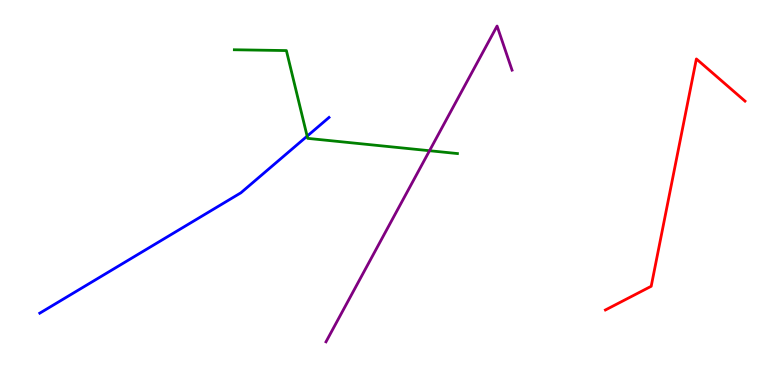[{'lines': ['blue', 'red'], 'intersections': []}, {'lines': ['green', 'red'], 'intersections': []}, {'lines': ['purple', 'red'], 'intersections': []}, {'lines': ['blue', 'green'], 'intersections': [{'x': 3.96, 'y': 6.46}]}, {'lines': ['blue', 'purple'], 'intersections': []}, {'lines': ['green', 'purple'], 'intersections': [{'x': 5.54, 'y': 6.09}]}]